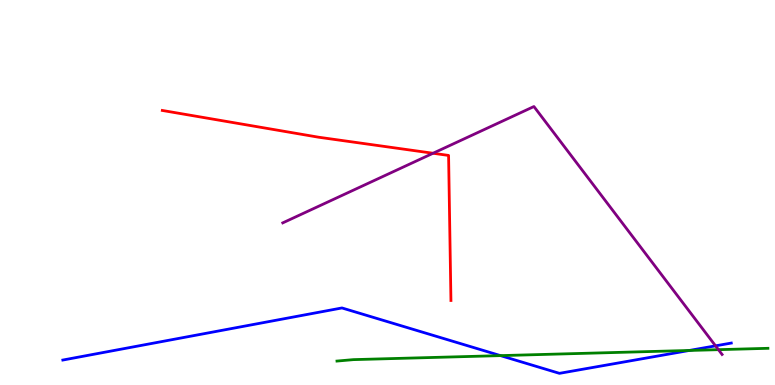[{'lines': ['blue', 'red'], 'intersections': []}, {'lines': ['green', 'red'], 'intersections': []}, {'lines': ['purple', 'red'], 'intersections': [{'x': 5.59, 'y': 6.02}]}, {'lines': ['blue', 'green'], 'intersections': [{'x': 6.46, 'y': 0.763}, {'x': 8.89, 'y': 0.897}]}, {'lines': ['blue', 'purple'], 'intersections': [{'x': 9.23, 'y': 1.02}]}, {'lines': ['green', 'purple'], 'intersections': [{'x': 9.27, 'y': 0.918}]}]